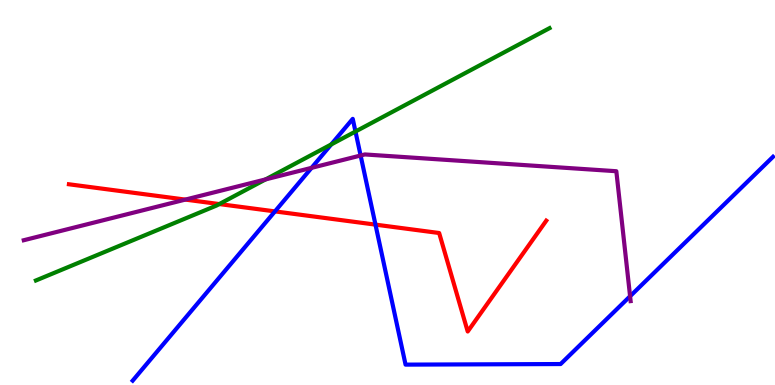[{'lines': ['blue', 'red'], 'intersections': [{'x': 3.55, 'y': 4.51}, {'x': 4.84, 'y': 4.17}]}, {'lines': ['green', 'red'], 'intersections': [{'x': 2.83, 'y': 4.7}]}, {'lines': ['purple', 'red'], 'intersections': [{'x': 2.39, 'y': 4.82}]}, {'lines': ['blue', 'green'], 'intersections': [{'x': 4.27, 'y': 6.25}, {'x': 4.59, 'y': 6.58}]}, {'lines': ['blue', 'purple'], 'intersections': [{'x': 4.02, 'y': 5.64}, {'x': 4.65, 'y': 5.96}, {'x': 8.13, 'y': 2.31}]}, {'lines': ['green', 'purple'], 'intersections': [{'x': 3.43, 'y': 5.34}]}]